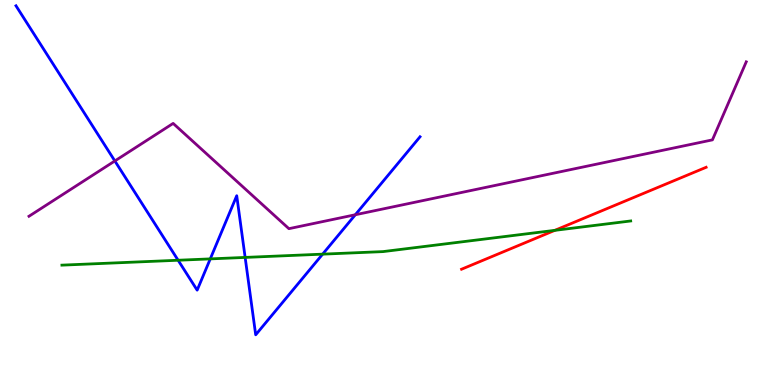[{'lines': ['blue', 'red'], 'intersections': []}, {'lines': ['green', 'red'], 'intersections': [{'x': 7.16, 'y': 4.02}]}, {'lines': ['purple', 'red'], 'intersections': []}, {'lines': ['blue', 'green'], 'intersections': [{'x': 2.3, 'y': 3.24}, {'x': 2.71, 'y': 3.28}, {'x': 3.16, 'y': 3.31}, {'x': 4.16, 'y': 3.4}]}, {'lines': ['blue', 'purple'], 'intersections': [{'x': 1.48, 'y': 5.82}, {'x': 4.58, 'y': 4.42}]}, {'lines': ['green', 'purple'], 'intersections': []}]